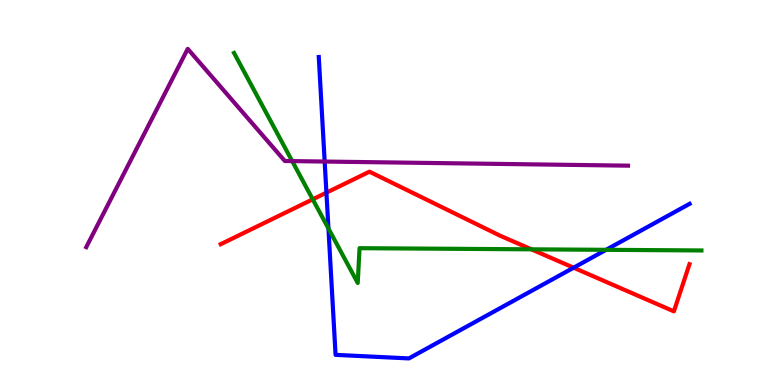[{'lines': ['blue', 'red'], 'intersections': [{'x': 4.21, 'y': 5.0}, {'x': 7.4, 'y': 3.05}]}, {'lines': ['green', 'red'], 'intersections': [{'x': 4.04, 'y': 4.82}, {'x': 6.86, 'y': 3.52}]}, {'lines': ['purple', 'red'], 'intersections': []}, {'lines': ['blue', 'green'], 'intersections': [{'x': 4.24, 'y': 4.06}, {'x': 7.82, 'y': 3.51}]}, {'lines': ['blue', 'purple'], 'intersections': [{'x': 4.19, 'y': 5.8}]}, {'lines': ['green', 'purple'], 'intersections': [{'x': 3.77, 'y': 5.82}]}]